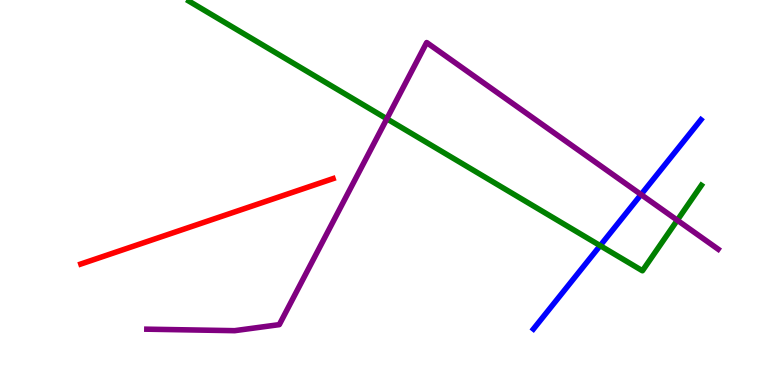[{'lines': ['blue', 'red'], 'intersections': []}, {'lines': ['green', 'red'], 'intersections': []}, {'lines': ['purple', 'red'], 'intersections': []}, {'lines': ['blue', 'green'], 'intersections': [{'x': 7.74, 'y': 3.62}]}, {'lines': ['blue', 'purple'], 'intersections': [{'x': 8.27, 'y': 4.95}]}, {'lines': ['green', 'purple'], 'intersections': [{'x': 4.99, 'y': 6.91}, {'x': 8.74, 'y': 4.28}]}]